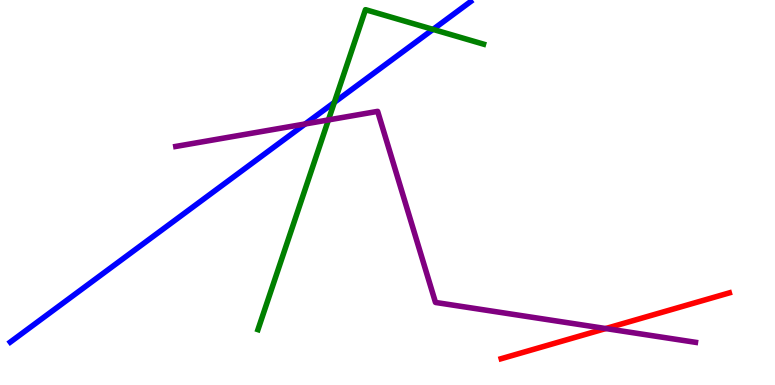[{'lines': ['blue', 'red'], 'intersections': []}, {'lines': ['green', 'red'], 'intersections': []}, {'lines': ['purple', 'red'], 'intersections': [{'x': 7.82, 'y': 1.47}]}, {'lines': ['blue', 'green'], 'intersections': [{'x': 4.31, 'y': 7.34}, {'x': 5.59, 'y': 9.24}]}, {'lines': ['blue', 'purple'], 'intersections': [{'x': 3.94, 'y': 6.78}]}, {'lines': ['green', 'purple'], 'intersections': [{'x': 4.24, 'y': 6.89}]}]